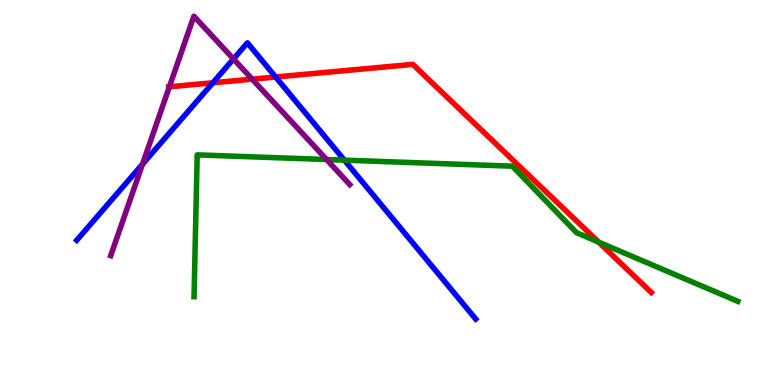[{'lines': ['blue', 'red'], 'intersections': [{'x': 2.75, 'y': 7.85}, {'x': 3.56, 'y': 8.0}]}, {'lines': ['green', 'red'], 'intersections': [{'x': 7.73, 'y': 3.71}]}, {'lines': ['purple', 'red'], 'intersections': [{'x': 2.19, 'y': 7.75}, {'x': 3.25, 'y': 7.94}]}, {'lines': ['blue', 'green'], 'intersections': [{'x': 4.44, 'y': 5.84}]}, {'lines': ['blue', 'purple'], 'intersections': [{'x': 1.84, 'y': 5.74}, {'x': 3.01, 'y': 8.47}]}, {'lines': ['green', 'purple'], 'intersections': [{'x': 4.21, 'y': 5.86}]}]